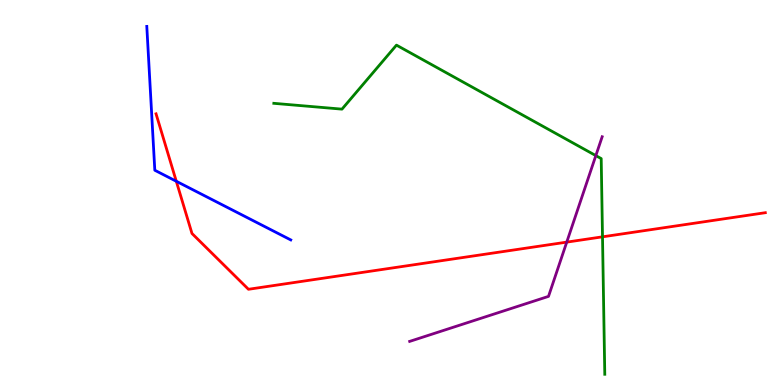[{'lines': ['blue', 'red'], 'intersections': [{'x': 2.27, 'y': 5.29}]}, {'lines': ['green', 'red'], 'intersections': [{'x': 7.77, 'y': 3.85}]}, {'lines': ['purple', 'red'], 'intersections': [{'x': 7.31, 'y': 3.71}]}, {'lines': ['blue', 'green'], 'intersections': []}, {'lines': ['blue', 'purple'], 'intersections': []}, {'lines': ['green', 'purple'], 'intersections': [{'x': 7.69, 'y': 5.96}]}]